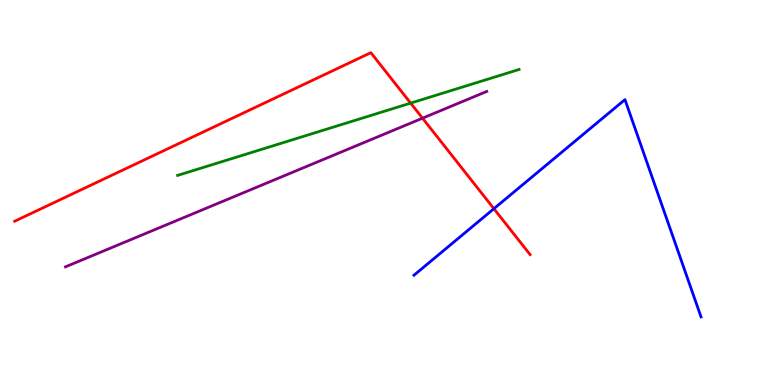[{'lines': ['blue', 'red'], 'intersections': [{'x': 6.37, 'y': 4.58}]}, {'lines': ['green', 'red'], 'intersections': [{'x': 5.3, 'y': 7.32}]}, {'lines': ['purple', 'red'], 'intersections': [{'x': 5.45, 'y': 6.93}]}, {'lines': ['blue', 'green'], 'intersections': []}, {'lines': ['blue', 'purple'], 'intersections': []}, {'lines': ['green', 'purple'], 'intersections': []}]